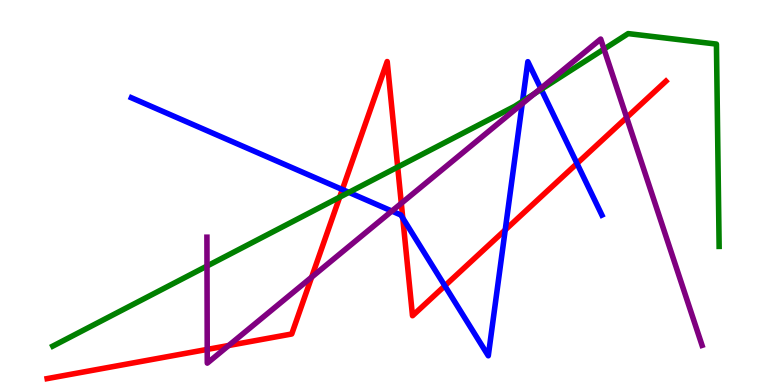[{'lines': ['blue', 'red'], 'intersections': [{'x': 4.42, 'y': 5.08}, {'x': 5.2, 'y': 4.34}, {'x': 5.74, 'y': 2.58}, {'x': 6.52, 'y': 4.03}, {'x': 7.45, 'y': 5.75}]}, {'lines': ['green', 'red'], 'intersections': [{'x': 4.38, 'y': 4.88}, {'x': 5.13, 'y': 5.66}]}, {'lines': ['purple', 'red'], 'intersections': [{'x': 2.67, 'y': 0.924}, {'x': 2.95, 'y': 1.03}, {'x': 4.02, 'y': 2.8}, {'x': 5.18, 'y': 4.72}, {'x': 8.09, 'y': 6.95}]}, {'lines': ['blue', 'green'], 'intersections': [{'x': 4.5, 'y': 5.0}, {'x': 6.74, 'y': 7.37}, {'x': 6.98, 'y': 7.68}]}, {'lines': ['blue', 'purple'], 'intersections': [{'x': 5.06, 'y': 4.52}, {'x': 6.74, 'y': 7.31}, {'x': 6.98, 'y': 7.7}]}, {'lines': ['green', 'purple'], 'intersections': [{'x': 2.67, 'y': 3.09}, {'x': 6.89, 'y': 7.57}, {'x': 7.79, 'y': 8.73}]}]